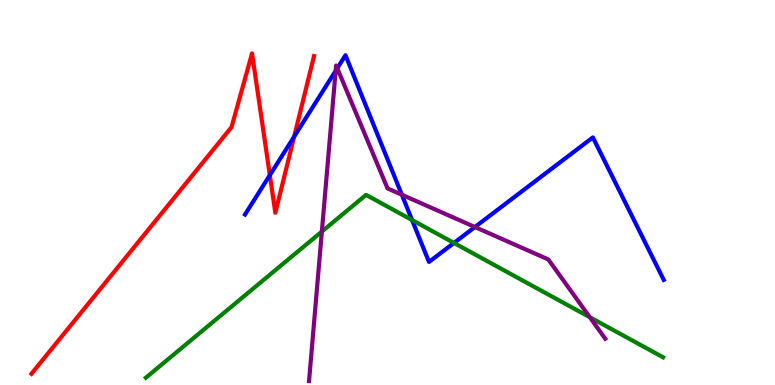[{'lines': ['blue', 'red'], 'intersections': [{'x': 3.48, 'y': 5.45}, {'x': 3.8, 'y': 6.45}]}, {'lines': ['green', 'red'], 'intersections': []}, {'lines': ['purple', 'red'], 'intersections': []}, {'lines': ['blue', 'green'], 'intersections': [{'x': 5.32, 'y': 4.28}, {'x': 5.86, 'y': 3.69}]}, {'lines': ['blue', 'purple'], 'intersections': [{'x': 4.33, 'y': 8.16}, {'x': 4.35, 'y': 8.23}, {'x': 5.19, 'y': 4.94}, {'x': 6.13, 'y': 4.1}]}, {'lines': ['green', 'purple'], 'intersections': [{'x': 4.15, 'y': 3.99}, {'x': 7.61, 'y': 1.76}]}]